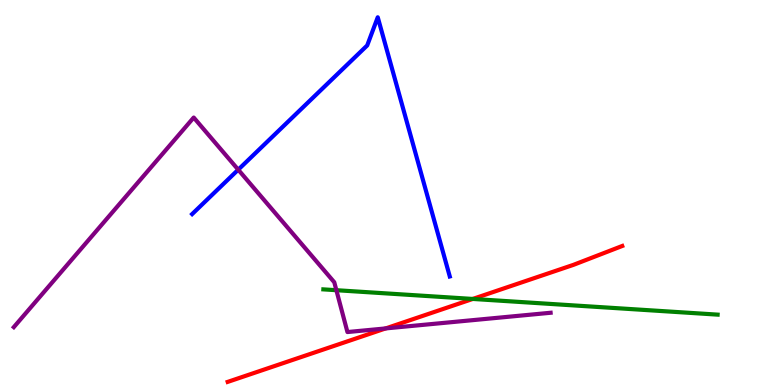[{'lines': ['blue', 'red'], 'intersections': []}, {'lines': ['green', 'red'], 'intersections': [{'x': 6.1, 'y': 2.24}]}, {'lines': ['purple', 'red'], 'intersections': [{'x': 4.98, 'y': 1.47}]}, {'lines': ['blue', 'green'], 'intersections': []}, {'lines': ['blue', 'purple'], 'intersections': [{'x': 3.07, 'y': 5.59}]}, {'lines': ['green', 'purple'], 'intersections': [{'x': 4.34, 'y': 2.46}]}]